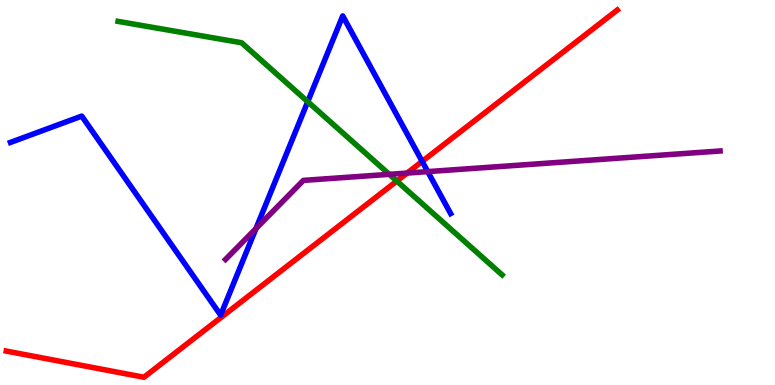[{'lines': ['blue', 'red'], 'intersections': [{'x': 5.45, 'y': 5.81}]}, {'lines': ['green', 'red'], 'intersections': [{'x': 5.12, 'y': 5.3}]}, {'lines': ['purple', 'red'], 'intersections': [{'x': 5.25, 'y': 5.5}]}, {'lines': ['blue', 'green'], 'intersections': [{'x': 3.97, 'y': 7.36}]}, {'lines': ['blue', 'purple'], 'intersections': [{'x': 3.3, 'y': 4.06}, {'x': 5.52, 'y': 5.54}]}, {'lines': ['green', 'purple'], 'intersections': [{'x': 5.02, 'y': 5.47}]}]